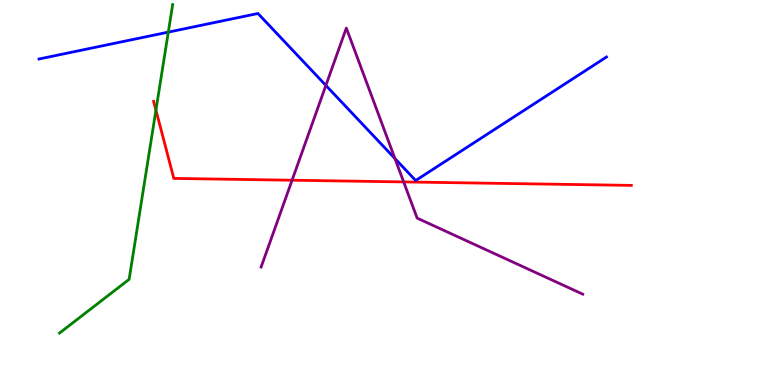[{'lines': ['blue', 'red'], 'intersections': []}, {'lines': ['green', 'red'], 'intersections': [{'x': 2.01, 'y': 7.14}]}, {'lines': ['purple', 'red'], 'intersections': [{'x': 3.77, 'y': 5.32}, {'x': 5.21, 'y': 5.27}]}, {'lines': ['blue', 'green'], 'intersections': [{'x': 2.17, 'y': 9.17}]}, {'lines': ['blue', 'purple'], 'intersections': [{'x': 4.2, 'y': 7.78}, {'x': 5.1, 'y': 5.88}]}, {'lines': ['green', 'purple'], 'intersections': []}]